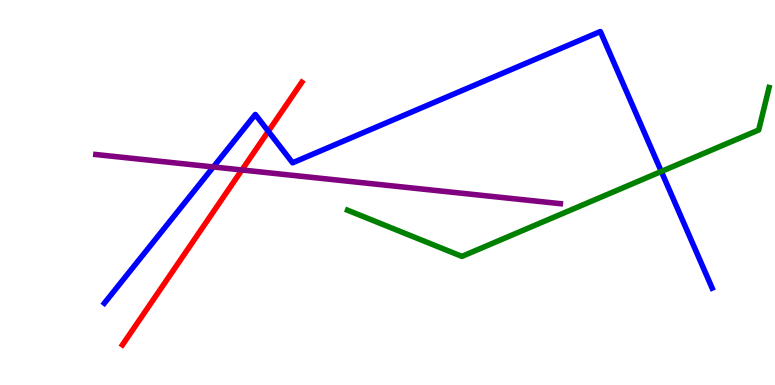[{'lines': ['blue', 'red'], 'intersections': [{'x': 3.46, 'y': 6.59}]}, {'lines': ['green', 'red'], 'intersections': []}, {'lines': ['purple', 'red'], 'intersections': [{'x': 3.12, 'y': 5.59}]}, {'lines': ['blue', 'green'], 'intersections': [{'x': 8.53, 'y': 5.55}]}, {'lines': ['blue', 'purple'], 'intersections': [{'x': 2.75, 'y': 5.66}]}, {'lines': ['green', 'purple'], 'intersections': []}]